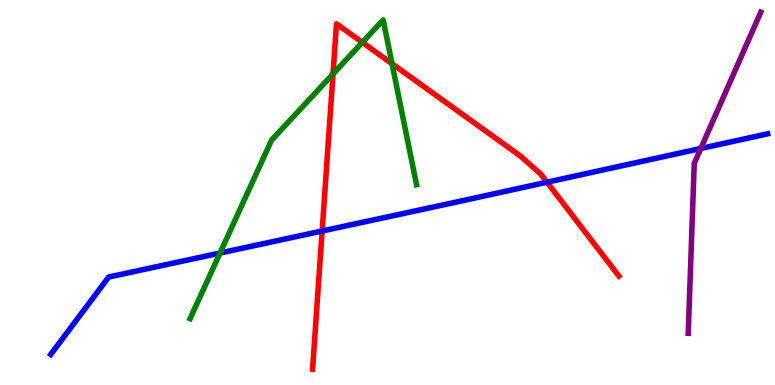[{'lines': ['blue', 'red'], 'intersections': [{'x': 4.16, 'y': 4.0}, {'x': 7.06, 'y': 5.27}]}, {'lines': ['green', 'red'], 'intersections': [{'x': 4.3, 'y': 8.08}, {'x': 4.68, 'y': 8.9}, {'x': 5.06, 'y': 8.35}]}, {'lines': ['purple', 'red'], 'intersections': []}, {'lines': ['blue', 'green'], 'intersections': [{'x': 2.84, 'y': 3.43}]}, {'lines': ['blue', 'purple'], 'intersections': [{'x': 9.04, 'y': 6.14}]}, {'lines': ['green', 'purple'], 'intersections': []}]